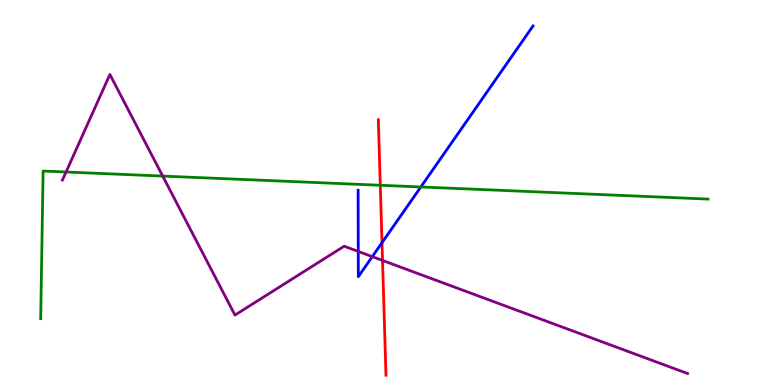[{'lines': ['blue', 'red'], 'intersections': [{'x': 4.93, 'y': 3.7}]}, {'lines': ['green', 'red'], 'intersections': [{'x': 4.91, 'y': 5.19}]}, {'lines': ['purple', 'red'], 'intersections': [{'x': 4.94, 'y': 3.24}]}, {'lines': ['blue', 'green'], 'intersections': [{'x': 5.43, 'y': 5.14}]}, {'lines': ['blue', 'purple'], 'intersections': [{'x': 4.62, 'y': 3.47}, {'x': 4.8, 'y': 3.33}]}, {'lines': ['green', 'purple'], 'intersections': [{'x': 0.852, 'y': 5.53}, {'x': 2.1, 'y': 5.43}]}]